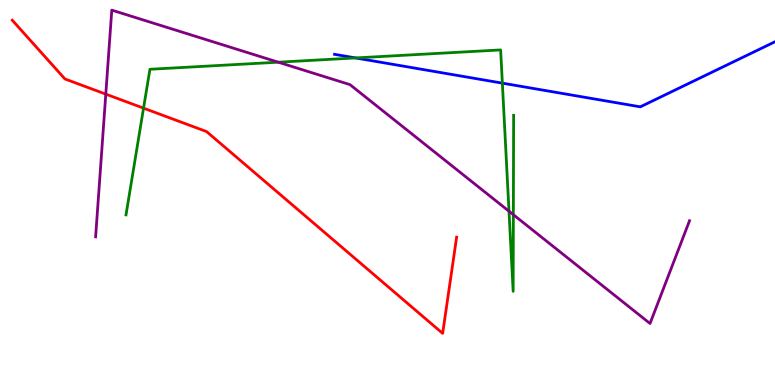[{'lines': ['blue', 'red'], 'intersections': []}, {'lines': ['green', 'red'], 'intersections': [{'x': 1.85, 'y': 7.19}]}, {'lines': ['purple', 'red'], 'intersections': [{'x': 1.37, 'y': 7.55}]}, {'lines': ['blue', 'green'], 'intersections': [{'x': 4.59, 'y': 8.5}, {'x': 6.48, 'y': 7.84}]}, {'lines': ['blue', 'purple'], 'intersections': []}, {'lines': ['green', 'purple'], 'intersections': [{'x': 3.59, 'y': 8.38}, {'x': 6.57, 'y': 4.51}, {'x': 6.62, 'y': 4.42}]}]